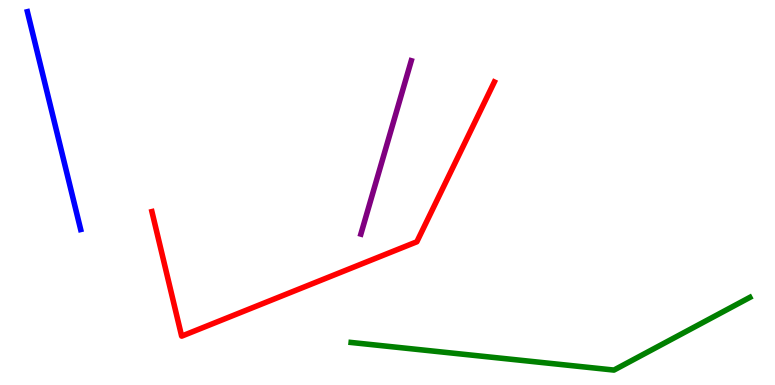[{'lines': ['blue', 'red'], 'intersections': []}, {'lines': ['green', 'red'], 'intersections': []}, {'lines': ['purple', 'red'], 'intersections': []}, {'lines': ['blue', 'green'], 'intersections': []}, {'lines': ['blue', 'purple'], 'intersections': []}, {'lines': ['green', 'purple'], 'intersections': []}]